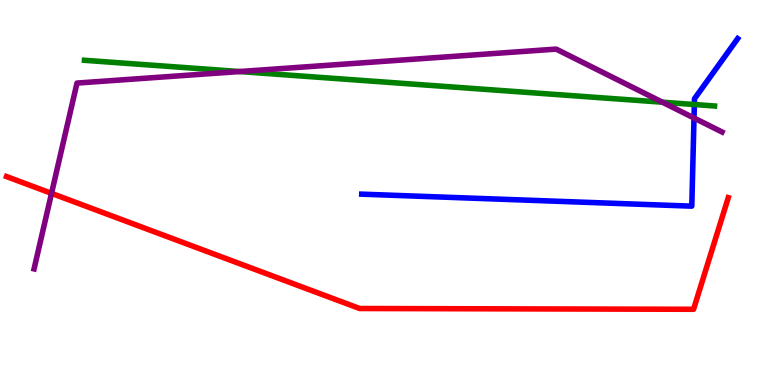[{'lines': ['blue', 'red'], 'intersections': []}, {'lines': ['green', 'red'], 'intersections': []}, {'lines': ['purple', 'red'], 'intersections': [{'x': 0.665, 'y': 4.98}]}, {'lines': ['blue', 'green'], 'intersections': [{'x': 8.96, 'y': 7.29}]}, {'lines': ['blue', 'purple'], 'intersections': [{'x': 8.95, 'y': 6.94}]}, {'lines': ['green', 'purple'], 'intersections': [{'x': 3.09, 'y': 8.14}, {'x': 8.55, 'y': 7.35}]}]